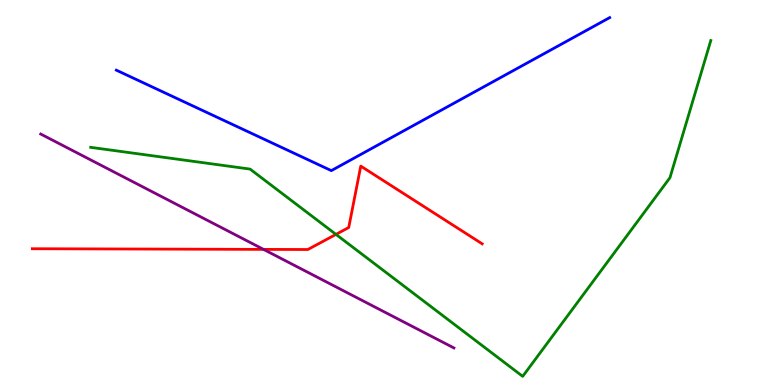[{'lines': ['blue', 'red'], 'intersections': []}, {'lines': ['green', 'red'], 'intersections': [{'x': 4.33, 'y': 3.91}]}, {'lines': ['purple', 'red'], 'intersections': [{'x': 3.4, 'y': 3.52}]}, {'lines': ['blue', 'green'], 'intersections': []}, {'lines': ['blue', 'purple'], 'intersections': []}, {'lines': ['green', 'purple'], 'intersections': []}]